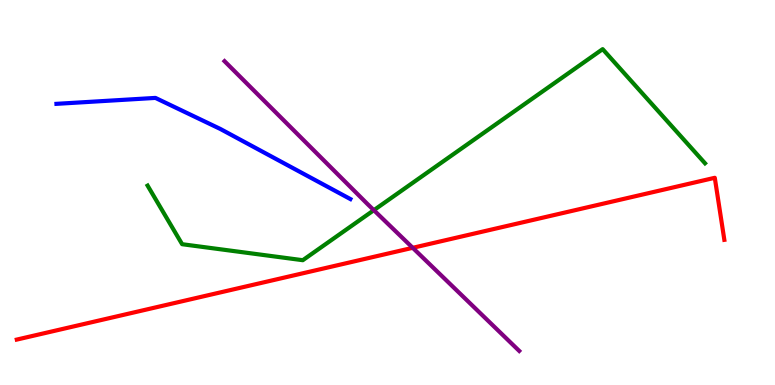[{'lines': ['blue', 'red'], 'intersections': []}, {'lines': ['green', 'red'], 'intersections': []}, {'lines': ['purple', 'red'], 'intersections': [{'x': 5.33, 'y': 3.56}]}, {'lines': ['blue', 'green'], 'intersections': []}, {'lines': ['blue', 'purple'], 'intersections': []}, {'lines': ['green', 'purple'], 'intersections': [{'x': 4.82, 'y': 4.54}]}]